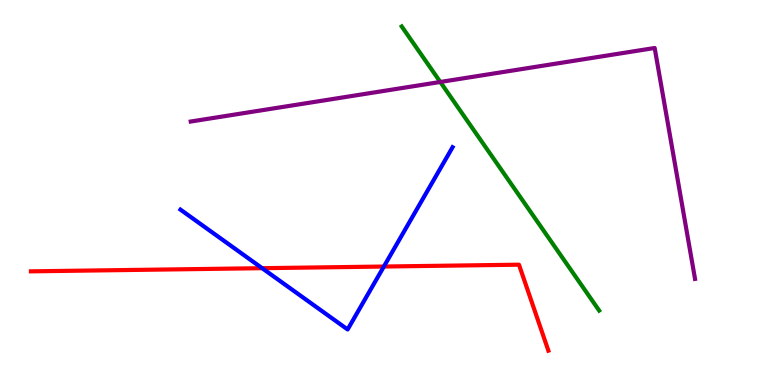[{'lines': ['blue', 'red'], 'intersections': [{'x': 3.38, 'y': 3.03}, {'x': 4.95, 'y': 3.08}]}, {'lines': ['green', 'red'], 'intersections': []}, {'lines': ['purple', 'red'], 'intersections': []}, {'lines': ['blue', 'green'], 'intersections': []}, {'lines': ['blue', 'purple'], 'intersections': []}, {'lines': ['green', 'purple'], 'intersections': [{'x': 5.68, 'y': 7.87}]}]